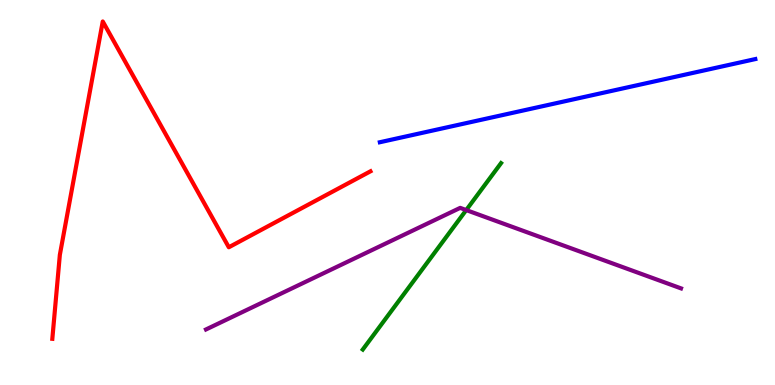[{'lines': ['blue', 'red'], 'intersections': []}, {'lines': ['green', 'red'], 'intersections': []}, {'lines': ['purple', 'red'], 'intersections': []}, {'lines': ['blue', 'green'], 'intersections': []}, {'lines': ['blue', 'purple'], 'intersections': []}, {'lines': ['green', 'purple'], 'intersections': [{'x': 6.02, 'y': 4.54}]}]